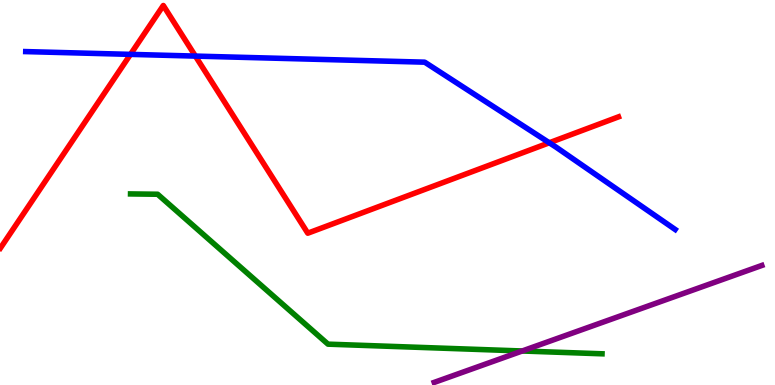[{'lines': ['blue', 'red'], 'intersections': [{'x': 1.68, 'y': 8.59}, {'x': 2.52, 'y': 8.54}, {'x': 7.09, 'y': 6.29}]}, {'lines': ['green', 'red'], 'intersections': []}, {'lines': ['purple', 'red'], 'intersections': []}, {'lines': ['blue', 'green'], 'intersections': []}, {'lines': ['blue', 'purple'], 'intersections': []}, {'lines': ['green', 'purple'], 'intersections': [{'x': 6.74, 'y': 0.883}]}]